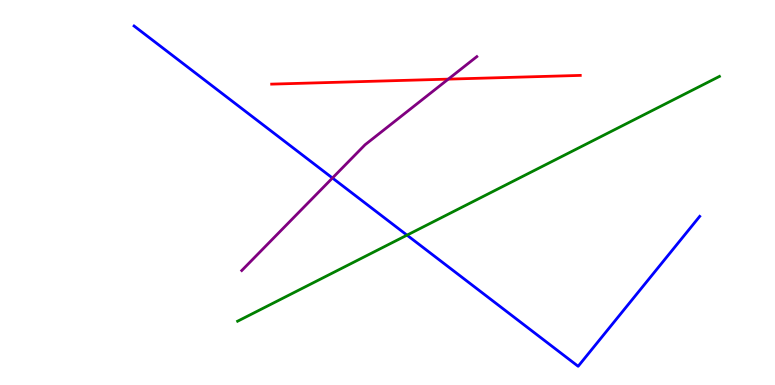[{'lines': ['blue', 'red'], 'intersections': []}, {'lines': ['green', 'red'], 'intersections': []}, {'lines': ['purple', 'red'], 'intersections': [{'x': 5.78, 'y': 7.94}]}, {'lines': ['blue', 'green'], 'intersections': [{'x': 5.25, 'y': 3.89}]}, {'lines': ['blue', 'purple'], 'intersections': [{'x': 4.29, 'y': 5.38}]}, {'lines': ['green', 'purple'], 'intersections': []}]